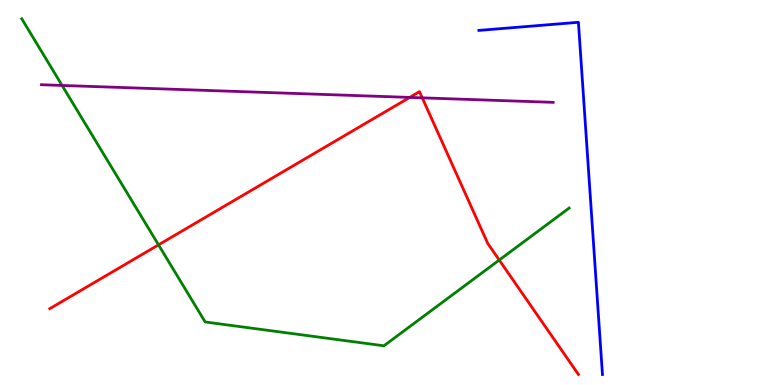[{'lines': ['blue', 'red'], 'intersections': []}, {'lines': ['green', 'red'], 'intersections': [{'x': 2.05, 'y': 3.64}, {'x': 6.44, 'y': 3.25}]}, {'lines': ['purple', 'red'], 'intersections': [{'x': 5.29, 'y': 7.47}, {'x': 5.45, 'y': 7.46}]}, {'lines': ['blue', 'green'], 'intersections': []}, {'lines': ['blue', 'purple'], 'intersections': []}, {'lines': ['green', 'purple'], 'intersections': [{'x': 0.801, 'y': 7.78}]}]